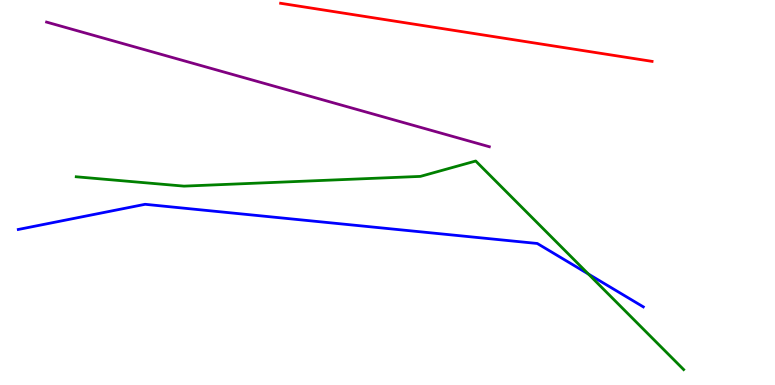[{'lines': ['blue', 'red'], 'intersections': []}, {'lines': ['green', 'red'], 'intersections': []}, {'lines': ['purple', 'red'], 'intersections': []}, {'lines': ['blue', 'green'], 'intersections': [{'x': 7.59, 'y': 2.88}]}, {'lines': ['blue', 'purple'], 'intersections': []}, {'lines': ['green', 'purple'], 'intersections': []}]